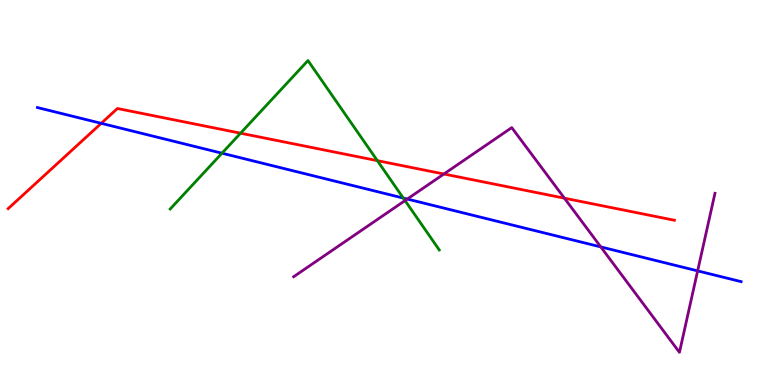[{'lines': ['blue', 'red'], 'intersections': [{'x': 1.31, 'y': 6.8}]}, {'lines': ['green', 'red'], 'intersections': [{'x': 3.1, 'y': 6.54}, {'x': 4.87, 'y': 5.83}]}, {'lines': ['purple', 'red'], 'intersections': [{'x': 5.73, 'y': 5.48}, {'x': 7.28, 'y': 4.85}]}, {'lines': ['blue', 'green'], 'intersections': [{'x': 2.86, 'y': 6.02}, {'x': 5.2, 'y': 4.86}]}, {'lines': ['blue', 'purple'], 'intersections': [{'x': 5.26, 'y': 4.83}, {'x': 7.75, 'y': 3.59}, {'x': 9.0, 'y': 2.96}]}, {'lines': ['green', 'purple'], 'intersections': [{'x': 5.23, 'y': 4.79}]}]